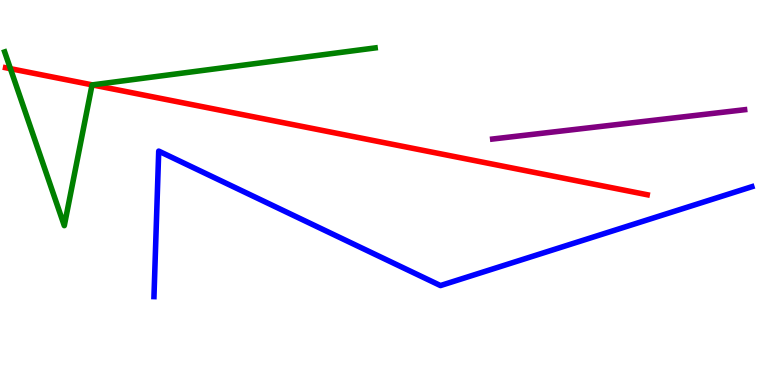[{'lines': ['blue', 'red'], 'intersections': []}, {'lines': ['green', 'red'], 'intersections': [{'x': 0.134, 'y': 8.22}, {'x': 1.19, 'y': 7.8}]}, {'lines': ['purple', 'red'], 'intersections': []}, {'lines': ['blue', 'green'], 'intersections': []}, {'lines': ['blue', 'purple'], 'intersections': []}, {'lines': ['green', 'purple'], 'intersections': []}]